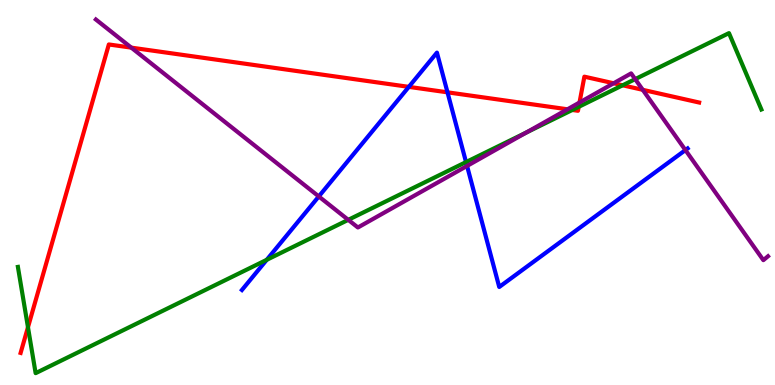[{'lines': ['blue', 'red'], 'intersections': [{'x': 5.28, 'y': 7.74}, {'x': 5.77, 'y': 7.6}]}, {'lines': ['green', 'red'], 'intersections': [{'x': 0.361, 'y': 1.5}, {'x': 7.38, 'y': 7.14}, {'x': 7.47, 'y': 7.23}, {'x': 8.03, 'y': 7.78}]}, {'lines': ['purple', 'red'], 'intersections': [{'x': 1.69, 'y': 8.76}, {'x': 7.32, 'y': 7.16}, {'x': 7.48, 'y': 7.34}, {'x': 7.92, 'y': 7.84}, {'x': 8.29, 'y': 7.67}]}, {'lines': ['blue', 'green'], 'intersections': [{'x': 3.44, 'y': 3.25}, {'x': 6.01, 'y': 5.79}]}, {'lines': ['blue', 'purple'], 'intersections': [{'x': 4.11, 'y': 4.9}, {'x': 6.03, 'y': 5.69}, {'x': 8.84, 'y': 6.1}]}, {'lines': ['green', 'purple'], 'intersections': [{'x': 4.49, 'y': 4.29}, {'x': 6.79, 'y': 6.56}, {'x': 8.2, 'y': 7.94}]}]